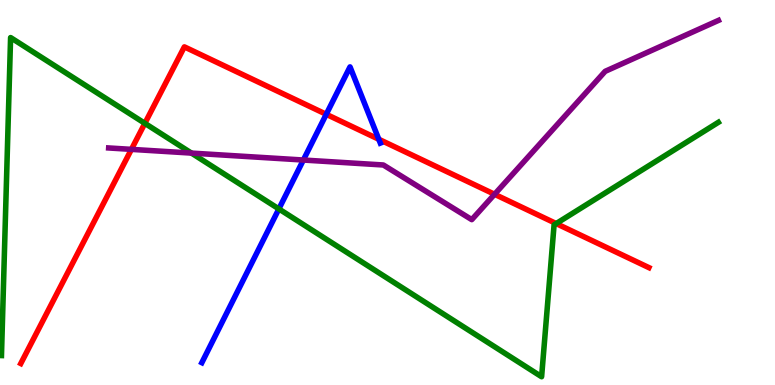[{'lines': ['blue', 'red'], 'intersections': [{'x': 4.21, 'y': 7.03}, {'x': 4.89, 'y': 6.38}]}, {'lines': ['green', 'red'], 'intersections': [{'x': 1.87, 'y': 6.8}, {'x': 7.18, 'y': 4.19}]}, {'lines': ['purple', 'red'], 'intersections': [{'x': 1.7, 'y': 6.12}, {'x': 6.38, 'y': 4.95}]}, {'lines': ['blue', 'green'], 'intersections': [{'x': 3.6, 'y': 4.57}]}, {'lines': ['blue', 'purple'], 'intersections': [{'x': 3.91, 'y': 5.84}]}, {'lines': ['green', 'purple'], 'intersections': [{'x': 2.47, 'y': 6.02}]}]